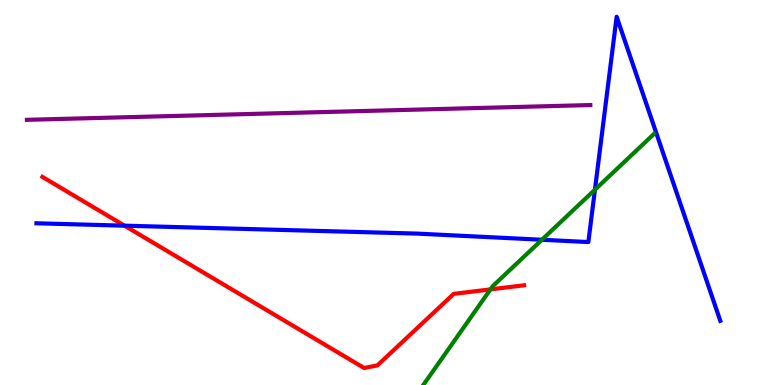[{'lines': ['blue', 'red'], 'intersections': [{'x': 1.61, 'y': 4.14}]}, {'lines': ['green', 'red'], 'intersections': [{'x': 6.33, 'y': 2.48}]}, {'lines': ['purple', 'red'], 'intersections': []}, {'lines': ['blue', 'green'], 'intersections': [{'x': 6.99, 'y': 3.77}, {'x': 7.68, 'y': 5.07}]}, {'lines': ['blue', 'purple'], 'intersections': []}, {'lines': ['green', 'purple'], 'intersections': []}]